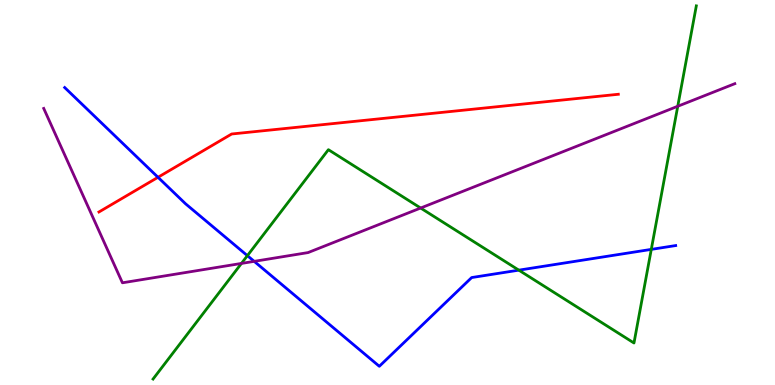[{'lines': ['blue', 'red'], 'intersections': [{'x': 2.04, 'y': 5.4}]}, {'lines': ['green', 'red'], 'intersections': []}, {'lines': ['purple', 'red'], 'intersections': []}, {'lines': ['blue', 'green'], 'intersections': [{'x': 3.19, 'y': 3.36}, {'x': 6.69, 'y': 2.98}, {'x': 8.4, 'y': 3.52}]}, {'lines': ['blue', 'purple'], 'intersections': [{'x': 3.28, 'y': 3.21}]}, {'lines': ['green', 'purple'], 'intersections': [{'x': 3.12, 'y': 3.16}, {'x': 5.43, 'y': 4.6}, {'x': 8.75, 'y': 7.24}]}]